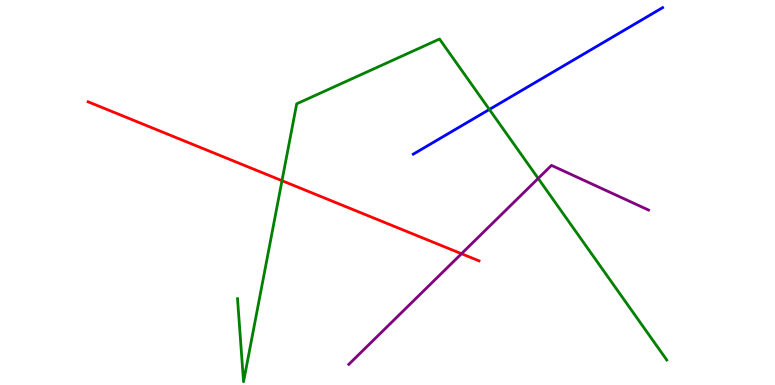[{'lines': ['blue', 'red'], 'intersections': []}, {'lines': ['green', 'red'], 'intersections': [{'x': 3.64, 'y': 5.31}]}, {'lines': ['purple', 'red'], 'intersections': [{'x': 5.95, 'y': 3.41}]}, {'lines': ['blue', 'green'], 'intersections': [{'x': 6.31, 'y': 7.16}]}, {'lines': ['blue', 'purple'], 'intersections': []}, {'lines': ['green', 'purple'], 'intersections': [{'x': 6.94, 'y': 5.37}]}]